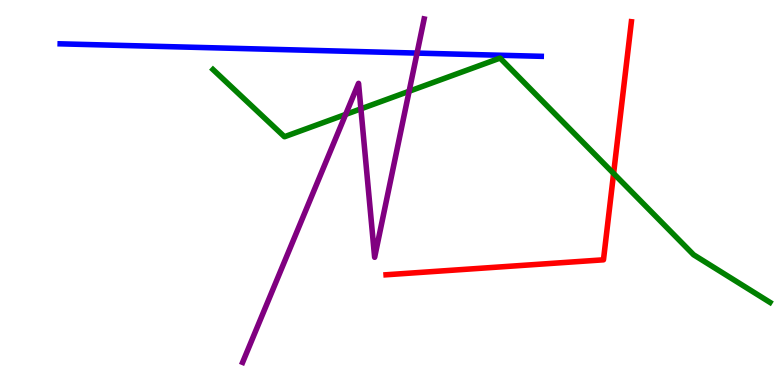[{'lines': ['blue', 'red'], 'intersections': []}, {'lines': ['green', 'red'], 'intersections': [{'x': 7.92, 'y': 5.49}]}, {'lines': ['purple', 'red'], 'intersections': []}, {'lines': ['blue', 'green'], 'intersections': []}, {'lines': ['blue', 'purple'], 'intersections': [{'x': 5.38, 'y': 8.62}]}, {'lines': ['green', 'purple'], 'intersections': [{'x': 4.46, 'y': 7.03}, {'x': 4.66, 'y': 7.17}, {'x': 5.28, 'y': 7.63}]}]